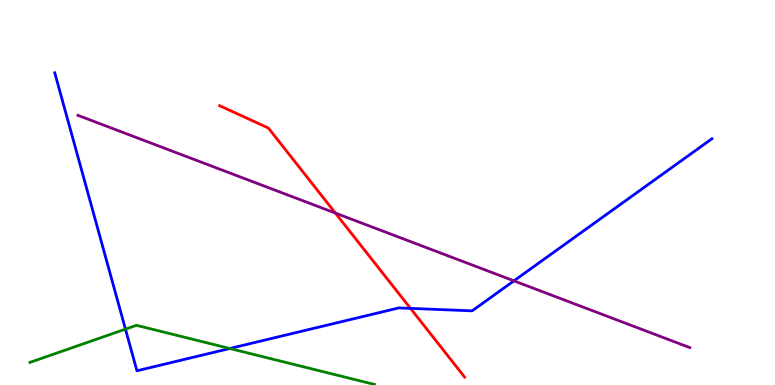[{'lines': ['blue', 'red'], 'intersections': [{'x': 5.3, 'y': 1.99}]}, {'lines': ['green', 'red'], 'intersections': []}, {'lines': ['purple', 'red'], 'intersections': [{'x': 4.33, 'y': 4.47}]}, {'lines': ['blue', 'green'], 'intersections': [{'x': 1.62, 'y': 1.45}, {'x': 2.96, 'y': 0.948}]}, {'lines': ['blue', 'purple'], 'intersections': [{'x': 6.63, 'y': 2.71}]}, {'lines': ['green', 'purple'], 'intersections': []}]